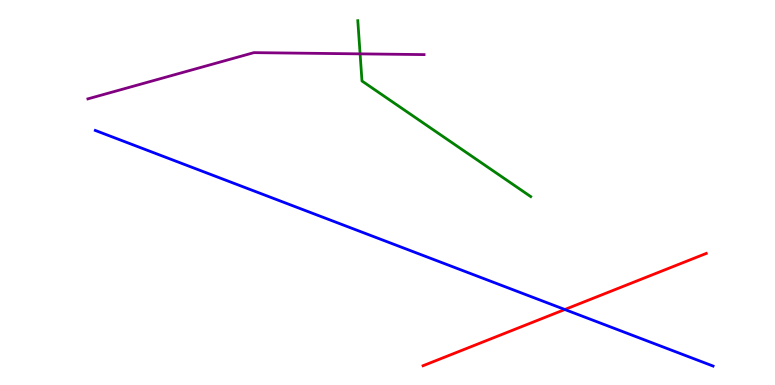[{'lines': ['blue', 'red'], 'intersections': [{'x': 7.29, 'y': 1.96}]}, {'lines': ['green', 'red'], 'intersections': []}, {'lines': ['purple', 'red'], 'intersections': []}, {'lines': ['blue', 'green'], 'intersections': []}, {'lines': ['blue', 'purple'], 'intersections': []}, {'lines': ['green', 'purple'], 'intersections': [{'x': 4.65, 'y': 8.6}]}]